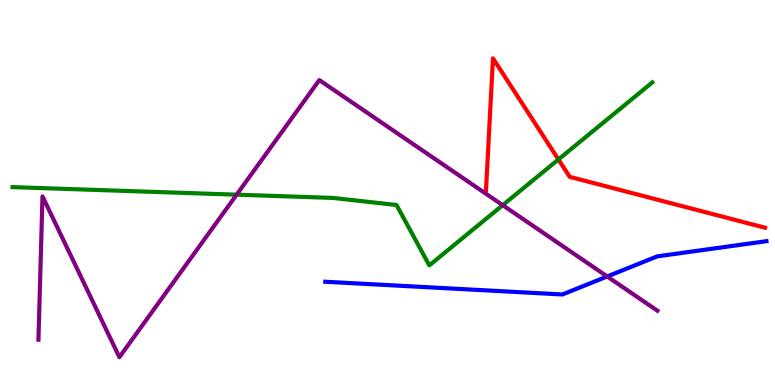[{'lines': ['blue', 'red'], 'intersections': []}, {'lines': ['green', 'red'], 'intersections': [{'x': 7.21, 'y': 5.86}]}, {'lines': ['purple', 'red'], 'intersections': []}, {'lines': ['blue', 'green'], 'intersections': []}, {'lines': ['blue', 'purple'], 'intersections': [{'x': 7.83, 'y': 2.82}]}, {'lines': ['green', 'purple'], 'intersections': [{'x': 3.05, 'y': 4.94}, {'x': 6.49, 'y': 4.67}]}]